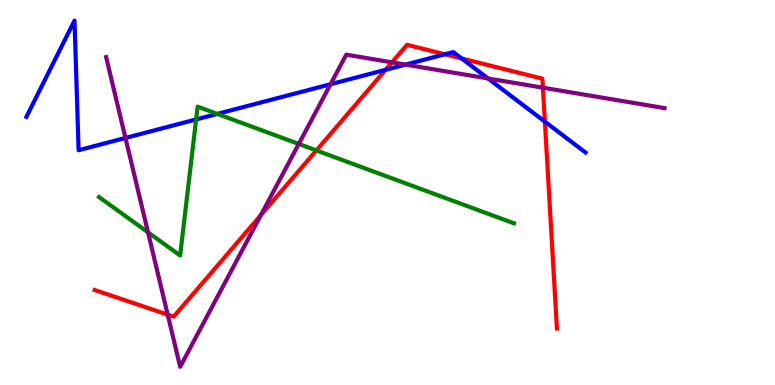[{'lines': ['blue', 'red'], 'intersections': [{'x': 4.97, 'y': 8.19}, {'x': 5.74, 'y': 8.59}, {'x': 5.96, 'y': 8.48}, {'x': 7.03, 'y': 6.84}]}, {'lines': ['green', 'red'], 'intersections': [{'x': 4.08, 'y': 6.09}]}, {'lines': ['purple', 'red'], 'intersections': [{'x': 2.16, 'y': 1.83}, {'x': 3.37, 'y': 4.42}, {'x': 5.06, 'y': 8.38}, {'x': 7.01, 'y': 7.72}]}, {'lines': ['blue', 'green'], 'intersections': [{'x': 2.53, 'y': 6.9}, {'x': 2.8, 'y': 7.04}]}, {'lines': ['blue', 'purple'], 'intersections': [{'x': 1.62, 'y': 6.42}, {'x': 4.27, 'y': 7.81}, {'x': 5.23, 'y': 8.32}, {'x': 6.3, 'y': 7.96}]}, {'lines': ['green', 'purple'], 'intersections': [{'x': 1.91, 'y': 3.97}, {'x': 3.86, 'y': 6.26}]}]